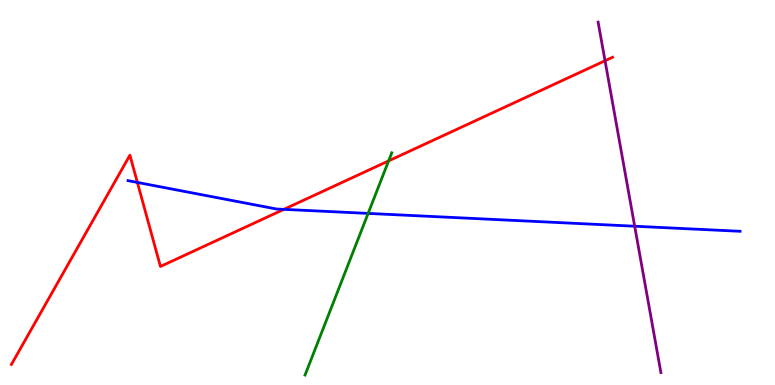[{'lines': ['blue', 'red'], 'intersections': [{'x': 1.77, 'y': 5.26}, {'x': 3.66, 'y': 4.56}]}, {'lines': ['green', 'red'], 'intersections': [{'x': 5.01, 'y': 5.82}]}, {'lines': ['purple', 'red'], 'intersections': [{'x': 7.81, 'y': 8.42}]}, {'lines': ['blue', 'green'], 'intersections': [{'x': 4.75, 'y': 4.46}]}, {'lines': ['blue', 'purple'], 'intersections': [{'x': 8.19, 'y': 4.12}]}, {'lines': ['green', 'purple'], 'intersections': []}]